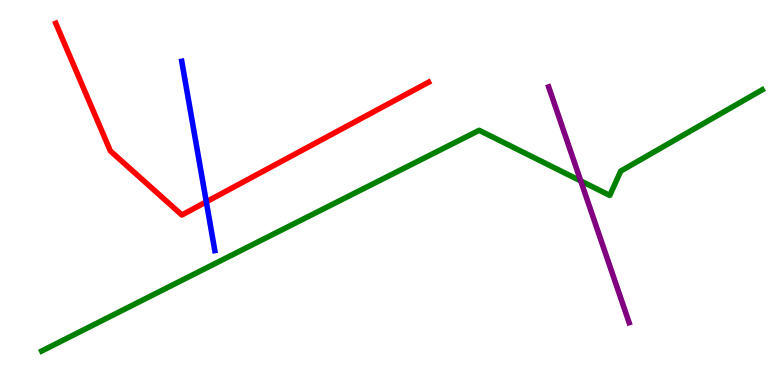[{'lines': ['blue', 'red'], 'intersections': [{'x': 2.66, 'y': 4.76}]}, {'lines': ['green', 'red'], 'intersections': []}, {'lines': ['purple', 'red'], 'intersections': []}, {'lines': ['blue', 'green'], 'intersections': []}, {'lines': ['blue', 'purple'], 'intersections': []}, {'lines': ['green', 'purple'], 'intersections': [{'x': 7.49, 'y': 5.3}]}]